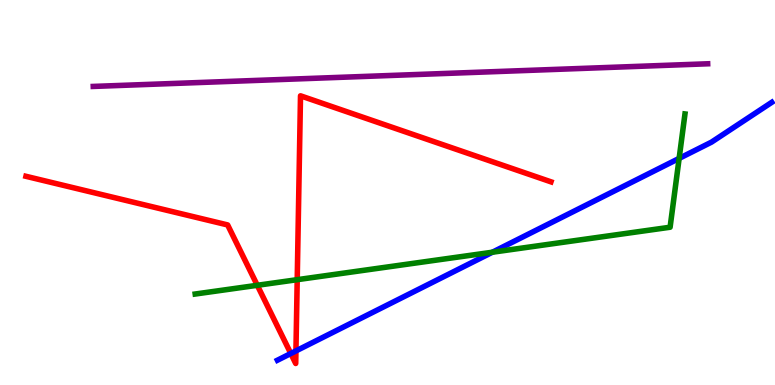[{'lines': ['blue', 'red'], 'intersections': [{'x': 3.75, 'y': 0.818}, {'x': 3.82, 'y': 0.885}]}, {'lines': ['green', 'red'], 'intersections': [{'x': 3.32, 'y': 2.59}, {'x': 3.84, 'y': 2.74}]}, {'lines': ['purple', 'red'], 'intersections': []}, {'lines': ['blue', 'green'], 'intersections': [{'x': 6.35, 'y': 3.45}, {'x': 8.76, 'y': 5.89}]}, {'lines': ['blue', 'purple'], 'intersections': []}, {'lines': ['green', 'purple'], 'intersections': []}]